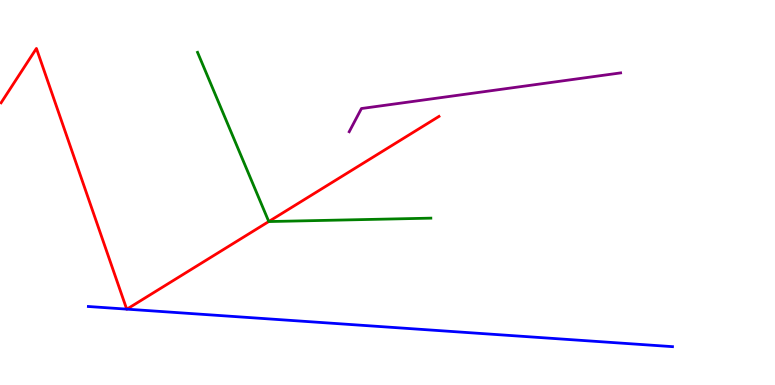[{'lines': ['blue', 'red'], 'intersections': [{'x': 1.63, 'y': 1.97}, {'x': 1.64, 'y': 1.97}]}, {'lines': ['green', 'red'], 'intersections': [{'x': 3.47, 'y': 4.25}]}, {'lines': ['purple', 'red'], 'intersections': []}, {'lines': ['blue', 'green'], 'intersections': []}, {'lines': ['blue', 'purple'], 'intersections': []}, {'lines': ['green', 'purple'], 'intersections': []}]